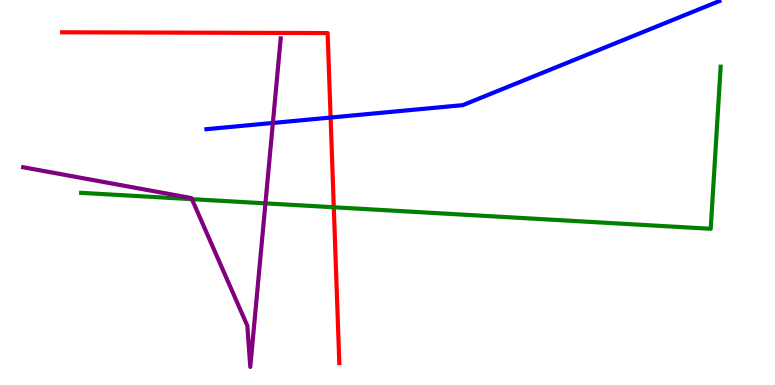[{'lines': ['blue', 'red'], 'intersections': [{'x': 4.27, 'y': 6.95}]}, {'lines': ['green', 'red'], 'intersections': [{'x': 4.31, 'y': 4.62}]}, {'lines': ['purple', 'red'], 'intersections': []}, {'lines': ['blue', 'green'], 'intersections': []}, {'lines': ['blue', 'purple'], 'intersections': [{'x': 3.52, 'y': 6.81}]}, {'lines': ['green', 'purple'], 'intersections': [{'x': 2.48, 'y': 4.83}, {'x': 3.42, 'y': 4.72}]}]